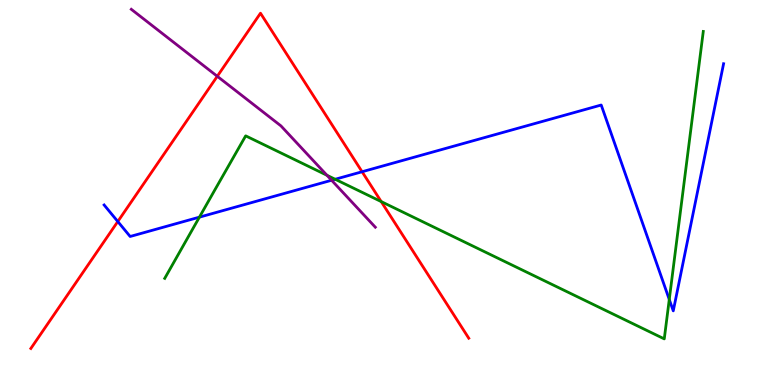[{'lines': ['blue', 'red'], 'intersections': [{'x': 1.52, 'y': 4.25}, {'x': 4.67, 'y': 5.54}]}, {'lines': ['green', 'red'], 'intersections': [{'x': 4.92, 'y': 4.76}]}, {'lines': ['purple', 'red'], 'intersections': [{'x': 2.8, 'y': 8.02}]}, {'lines': ['blue', 'green'], 'intersections': [{'x': 2.57, 'y': 4.36}, {'x': 4.32, 'y': 5.34}, {'x': 8.64, 'y': 2.22}]}, {'lines': ['blue', 'purple'], 'intersections': [{'x': 4.28, 'y': 5.32}]}, {'lines': ['green', 'purple'], 'intersections': [{'x': 4.22, 'y': 5.45}]}]